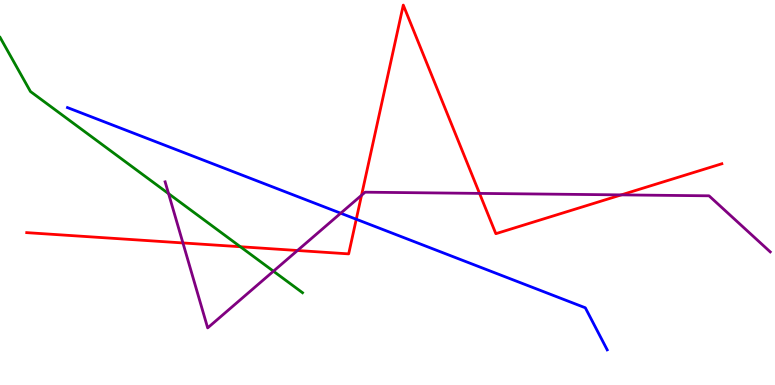[{'lines': ['blue', 'red'], 'intersections': [{'x': 4.6, 'y': 4.31}]}, {'lines': ['green', 'red'], 'intersections': [{'x': 3.1, 'y': 3.59}]}, {'lines': ['purple', 'red'], 'intersections': [{'x': 2.36, 'y': 3.69}, {'x': 3.84, 'y': 3.49}, {'x': 4.66, 'y': 4.93}, {'x': 6.19, 'y': 4.98}, {'x': 8.02, 'y': 4.94}]}, {'lines': ['blue', 'green'], 'intersections': []}, {'lines': ['blue', 'purple'], 'intersections': [{'x': 4.4, 'y': 4.46}]}, {'lines': ['green', 'purple'], 'intersections': [{'x': 2.18, 'y': 4.97}, {'x': 3.53, 'y': 2.96}]}]